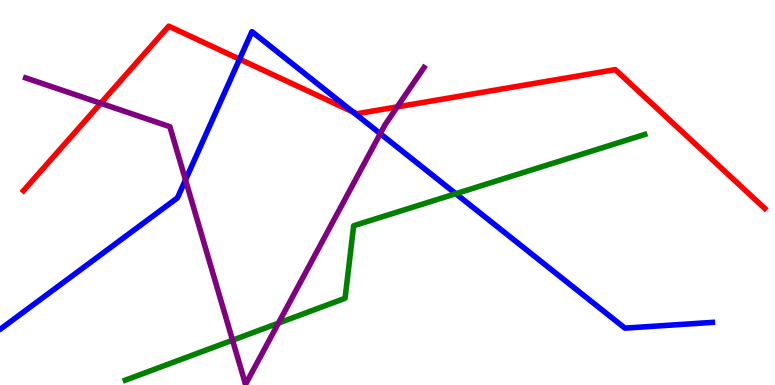[{'lines': ['blue', 'red'], 'intersections': [{'x': 3.09, 'y': 8.46}, {'x': 4.55, 'y': 7.09}]}, {'lines': ['green', 'red'], 'intersections': []}, {'lines': ['purple', 'red'], 'intersections': [{'x': 1.3, 'y': 7.32}, {'x': 5.13, 'y': 7.22}]}, {'lines': ['blue', 'green'], 'intersections': [{'x': 5.88, 'y': 4.97}]}, {'lines': ['blue', 'purple'], 'intersections': [{'x': 2.39, 'y': 5.33}, {'x': 4.91, 'y': 6.53}]}, {'lines': ['green', 'purple'], 'intersections': [{'x': 3.0, 'y': 1.16}, {'x': 3.59, 'y': 1.61}]}]